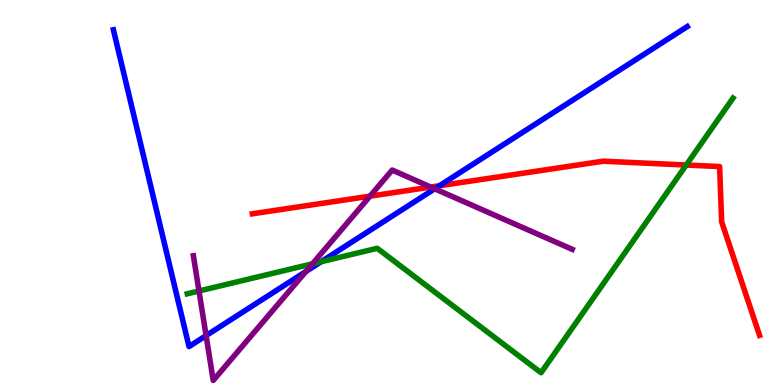[{'lines': ['blue', 'red'], 'intersections': [{'x': 5.67, 'y': 5.18}]}, {'lines': ['green', 'red'], 'intersections': [{'x': 8.85, 'y': 5.71}]}, {'lines': ['purple', 'red'], 'intersections': [{'x': 4.77, 'y': 4.91}, {'x': 5.56, 'y': 5.14}]}, {'lines': ['blue', 'green'], 'intersections': [{'x': 4.14, 'y': 3.2}]}, {'lines': ['blue', 'purple'], 'intersections': [{'x': 2.66, 'y': 1.28}, {'x': 3.95, 'y': 2.95}, {'x': 5.61, 'y': 5.1}]}, {'lines': ['green', 'purple'], 'intersections': [{'x': 2.57, 'y': 2.44}, {'x': 4.03, 'y': 3.15}]}]